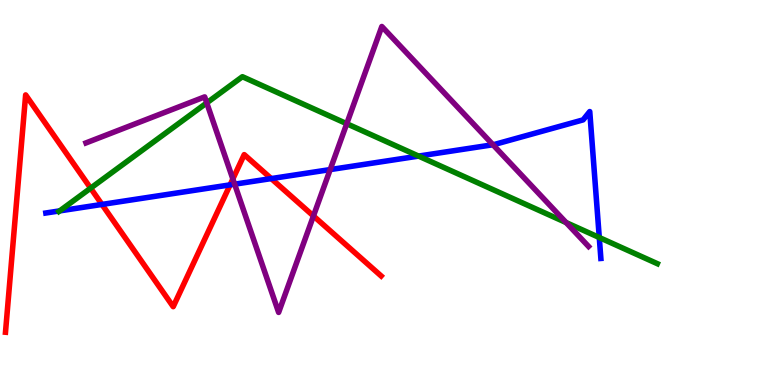[{'lines': ['blue', 'red'], 'intersections': [{'x': 1.32, 'y': 4.69}, {'x': 2.97, 'y': 5.2}, {'x': 3.5, 'y': 5.36}]}, {'lines': ['green', 'red'], 'intersections': [{'x': 1.17, 'y': 5.11}]}, {'lines': ['purple', 'red'], 'intersections': [{'x': 3.0, 'y': 5.35}, {'x': 4.04, 'y': 4.39}]}, {'lines': ['blue', 'green'], 'intersections': [{'x': 0.77, 'y': 4.52}, {'x': 5.4, 'y': 5.95}, {'x': 7.73, 'y': 3.83}]}, {'lines': ['blue', 'purple'], 'intersections': [{'x': 3.03, 'y': 5.22}, {'x': 4.26, 'y': 5.6}, {'x': 6.36, 'y': 6.24}]}, {'lines': ['green', 'purple'], 'intersections': [{'x': 2.67, 'y': 7.33}, {'x': 4.47, 'y': 6.79}, {'x': 7.3, 'y': 4.22}]}]